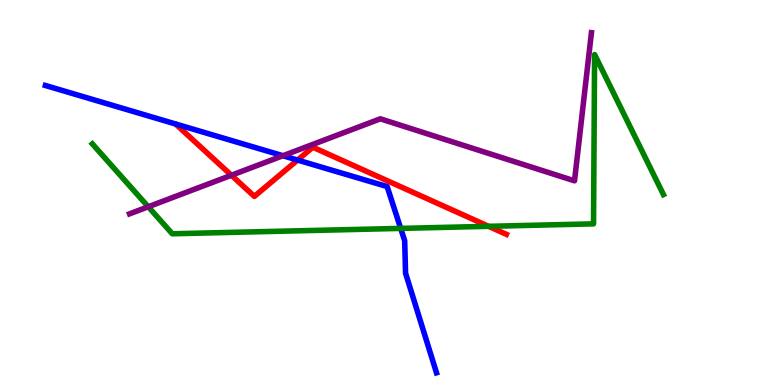[{'lines': ['blue', 'red'], 'intersections': [{'x': 3.84, 'y': 5.84}]}, {'lines': ['green', 'red'], 'intersections': [{'x': 6.3, 'y': 4.12}]}, {'lines': ['purple', 'red'], 'intersections': [{'x': 2.99, 'y': 5.45}]}, {'lines': ['blue', 'green'], 'intersections': [{'x': 5.17, 'y': 4.07}]}, {'lines': ['blue', 'purple'], 'intersections': [{'x': 3.65, 'y': 5.96}]}, {'lines': ['green', 'purple'], 'intersections': [{'x': 1.91, 'y': 4.63}]}]